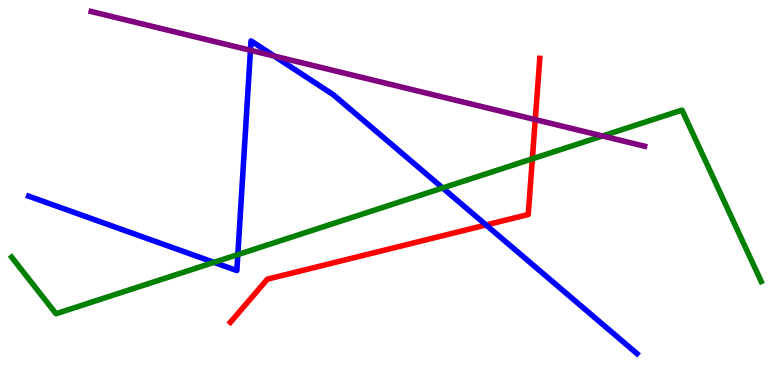[{'lines': ['blue', 'red'], 'intersections': [{'x': 6.27, 'y': 4.16}]}, {'lines': ['green', 'red'], 'intersections': [{'x': 6.87, 'y': 5.88}]}, {'lines': ['purple', 'red'], 'intersections': [{'x': 6.91, 'y': 6.89}]}, {'lines': ['blue', 'green'], 'intersections': [{'x': 2.76, 'y': 3.19}, {'x': 3.07, 'y': 3.39}, {'x': 5.71, 'y': 5.12}]}, {'lines': ['blue', 'purple'], 'intersections': [{'x': 3.23, 'y': 8.69}, {'x': 3.54, 'y': 8.54}]}, {'lines': ['green', 'purple'], 'intersections': [{'x': 7.77, 'y': 6.47}]}]